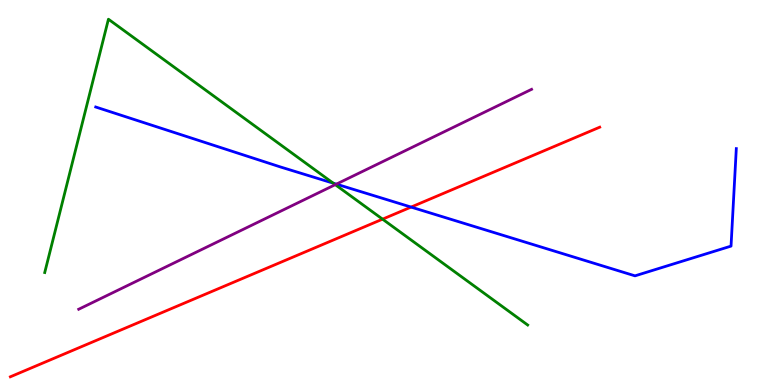[{'lines': ['blue', 'red'], 'intersections': [{'x': 5.3, 'y': 4.62}]}, {'lines': ['green', 'red'], 'intersections': [{'x': 4.94, 'y': 4.31}]}, {'lines': ['purple', 'red'], 'intersections': []}, {'lines': ['blue', 'green'], 'intersections': [{'x': 4.3, 'y': 5.24}]}, {'lines': ['blue', 'purple'], 'intersections': [{'x': 4.34, 'y': 5.22}]}, {'lines': ['green', 'purple'], 'intersections': [{'x': 4.33, 'y': 5.2}]}]